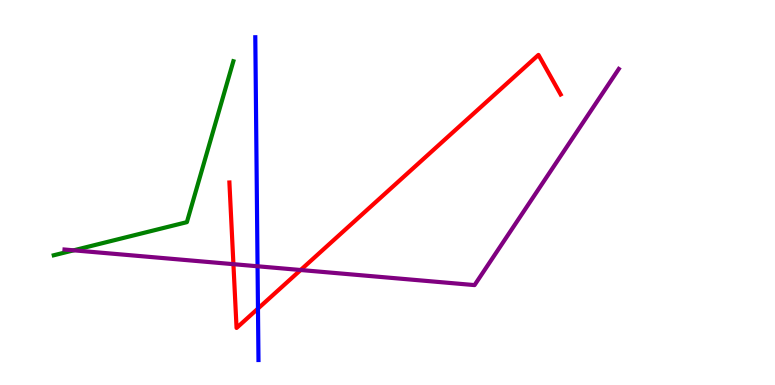[{'lines': ['blue', 'red'], 'intersections': [{'x': 3.33, 'y': 1.98}]}, {'lines': ['green', 'red'], 'intersections': []}, {'lines': ['purple', 'red'], 'intersections': [{'x': 3.01, 'y': 3.14}, {'x': 3.88, 'y': 2.99}]}, {'lines': ['blue', 'green'], 'intersections': []}, {'lines': ['blue', 'purple'], 'intersections': [{'x': 3.32, 'y': 3.08}]}, {'lines': ['green', 'purple'], 'intersections': [{'x': 0.95, 'y': 3.5}]}]